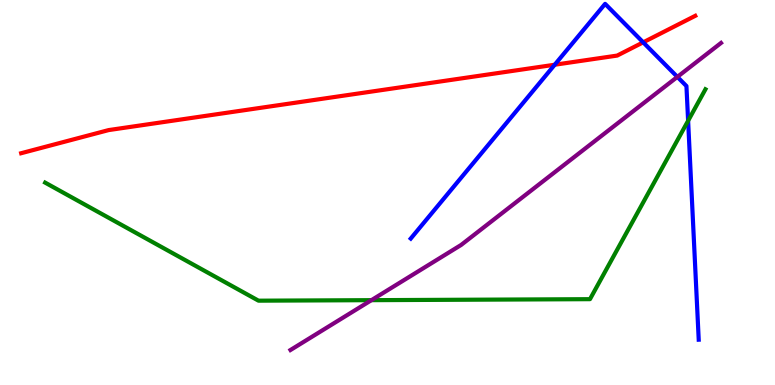[{'lines': ['blue', 'red'], 'intersections': [{'x': 7.16, 'y': 8.32}, {'x': 8.3, 'y': 8.9}]}, {'lines': ['green', 'red'], 'intersections': []}, {'lines': ['purple', 'red'], 'intersections': []}, {'lines': ['blue', 'green'], 'intersections': [{'x': 8.88, 'y': 6.86}]}, {'lines': ['blue', 'purple'], 'intersections': [{'x': 8.74, 'y': 8.0}]}, {'lines': ['green', 'purple'], 'intersections': [{'x': 4.79, 'y': 2.2}]}]